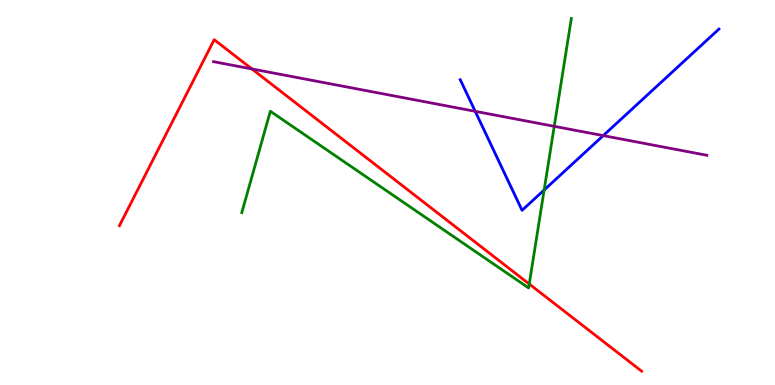[{'lines': ['blue', 'red'], 'intersections': []}, {'lines': ['green', 'red'], 'intersections': [{'x': 6.83, 'y': 2.62}]}, {'lines': ['purple', 'red'], 'intersections': [{'x': 3.25, 'y': 8.21}]}, {'lines': ['blue', 'green'], 'intersections': [{'x': 7.02, 'y': 5.06}]}, {'lines': ['blue', 'purple'], 'intersections': [{'x': 6.13, 'y': 7.11}, {'x': 7.78, 'y': 6.48}]}, {'lines': ['green', 'purple'], 'intersections': [{'x': 7.15, 'y': 6.72}]}]